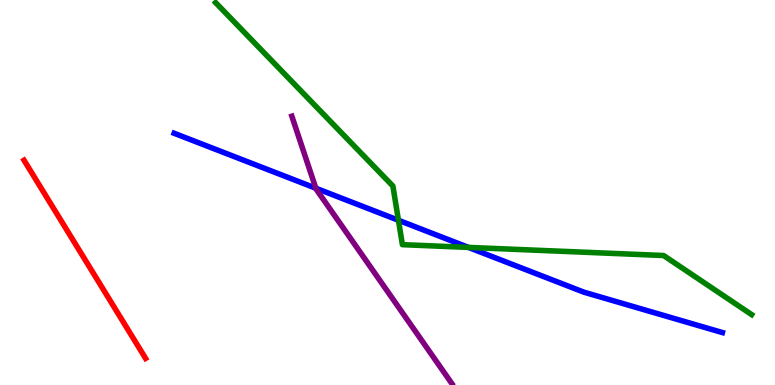[{'lines': ['blue', 'red'], 'intersections': []}, {'lines': ['green', 'red'], 'intersections': []}, {'lines': ['purple', 'red'], 'intersections': []}, {'lines': ['blue', 'green'], 'intersections': [{'x': 5.14, 'y': 4.28}, {'x': 6.04, 'y': 3.57}]}, {'lines': ['blue', 'purple'], 'intersections': [{'x': 4.08, 'y': 5.11}]}, {'lines': ['green', 'purple'], 'intersections': []}]